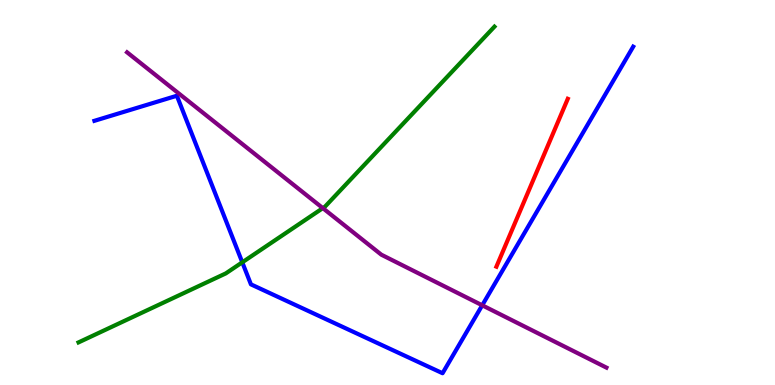[{'lines': ['blue', 'red'], 'intersections': []}, {'lines': ['green', 'red'], 'intersections': []}, {'lines': ['purple', 'red'], 'intersections': []}, {'lines': ['blue', 'green'], 'intersections': [{'x': 3.13, 'y': 3.19}]}, {'lines': ['blue', 'purple'], 'intersections': [{'x': 6.22, 'y': 2.07}]}, {'lines': ['green', 'purple'], 'intersections': [{'x': 4.17, 'y': 4.59}]}]